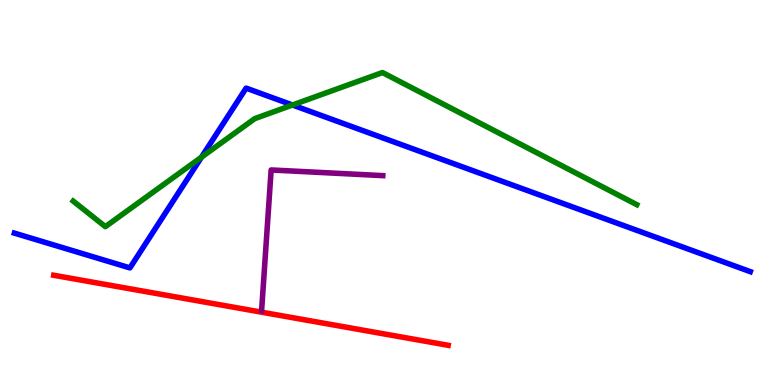[{'lines': ['blue', 'red'], 'intersections': []}, {'lines': ['green', 'red'], 'intersections': []}, {'lines': ['purple', 'red'], 'intersections': []}, {'lines': ['blue', 'green'], 'intersections': [{'x': 2.6, 'y': 5.92}, {'x': 3.77, 'y': 7.27}]}, {'lines': ['blue', 'purple'], 'intersections': []}, {'lines': ['green', 'purple'], 'intersections': []}]